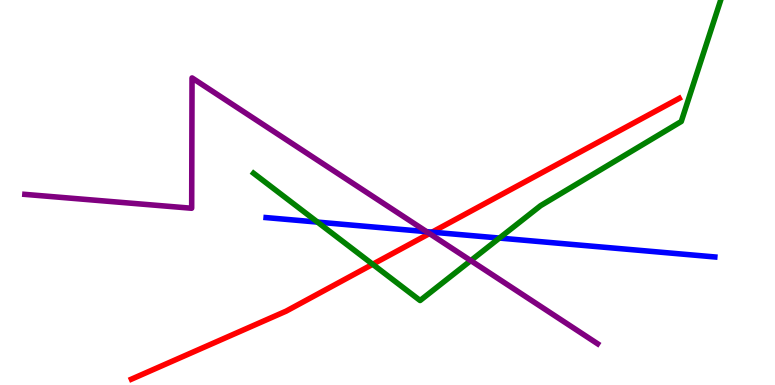[{'lines': ['blue', 'red'], 'intersections': [{'x': 5.57, 'y': 3.97}]}, {'lines': ['green', 'red'], 'intersections': [{'x': 4.81, 'y': 3.14}]}, {'lines': ['purple', 'red'], 'intersections': [{'x': 5.54, 'y': 3.93}]}, {'lines': ['blue', 'green'], 'intersections': [{'x': 4.1, 'y': 4.23}, {'x': 6.44, 'y': 3.82}]}, {'lines': ['blue', 'purple'], 'intersections': [{'x': 5.5, 'y': 3.98}]}, {'lines': ['green', 'purple'], 'intersections': [{'x': 6.07, 'y': 3.23}]}]